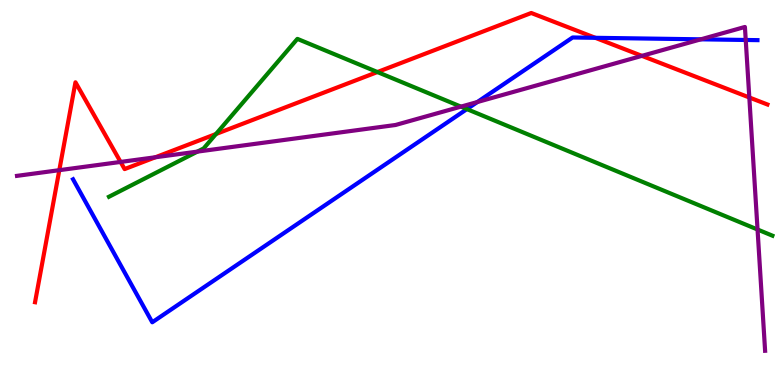[{'lines': ['blue', 'red'], 'intersections': [{'x': 7.68, 'y': 9.02}]}, {'lines': ['green', 'red'], 'intersections': [{'x': 2.79, 'y': 6.52}, {'x': 4.87, 'y': 8.13}]}, {'lines': ['purple', 'red'], 'intersections': [{'x': 0.765, 'y': 5.58}, {'x': 1.56, 'y': 5.79}, {'x': 2.01, 'y': 5.92}, {'x': 8.28, 'y': 8.55}, {'x': 9.67, 'y': 7.47}]}, {'lines': ['blue', 'green'], 'intersections': [{'x': 6.02, 'y': 7.17}]}, {'lines': ['blue', 'purple'], 'intersections': [{'x': 6.16, 'y': 7.35}, {'x': 9.04, 'y': 8.98}, {'x': 9.62, 'y': 8.96}]}, {'lines': ['green', 'purple'], 'intersections': [{'x': 2.55, 'y': 6.06}, {'x': 5.95, 'y': 7.23}, {'x': 9.77, 'y': 4.04}]}]